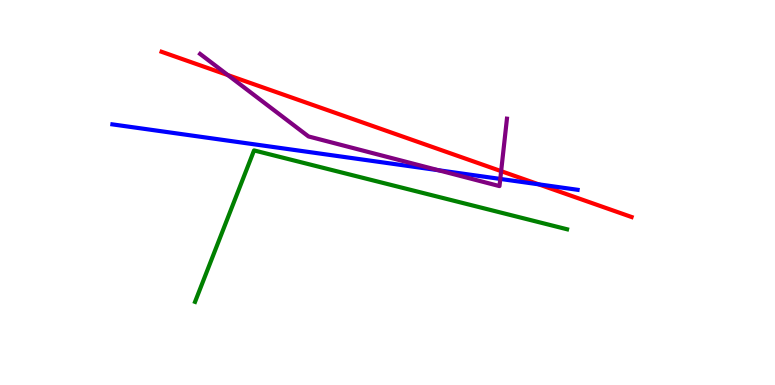[{'lines': ['blue', 'red'], 'intersections': [{'x': 6.95, 'y': 5.21}]}, {'lines': ['green', 'red'], 'intersections': []}, {'lines': ['purple', 'red'], 'intersections': [{'x': 2.94, 'y': 8.05}, {'x': 6.47, 'y': 5.55}]}, {'lines': ['blue', 'green'], 'intersections': []}, {'lines': ['blue', 'purple'], 'intersections': [{'x': 5.66, 'y': 5.58}, {'x': 6.46, 'y': 5.35}]}, {'lines': ['green', 'purple'], 'intersections': []}]